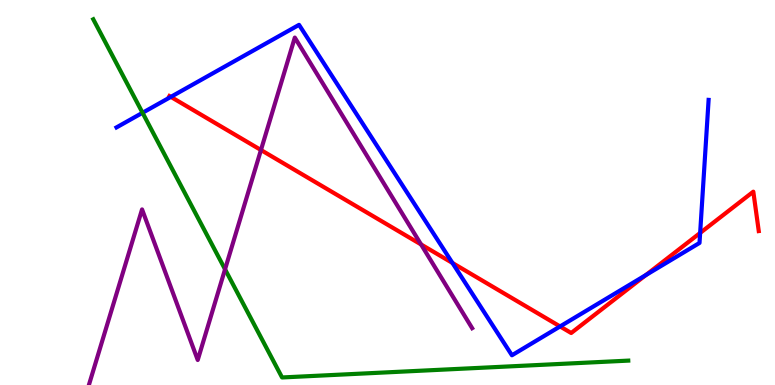[{'lines': ['blue', 'red'], 'intersections': [{'x': 2.2, 'y': 7.48}, {'x': 5.84, 'y': 3.17}, {'x': 7.23, 'y': 1.52}, {'x': 8.33, 'y': 2.85}, {'x': 9.03, 'y': 3.95}]}, {'lines': ['green', 'red'], 'intersections': []}, {'lines': ['purple', 'red'], 'intersections': [{'x': 3.37, 'y': 6.1}, {'x': 5.43, 'y': 3.65}]}, {'lines': ['blue', 'green'], 'intersections': [{'x': 1.84, 'y': 7.07}]}, {'lines': ['blue', 'purple'], 'intersections': []}, {'lines': ['green', 'purple'], 'intersections': [{'x': 2.9, 'y': 3.01}]}]